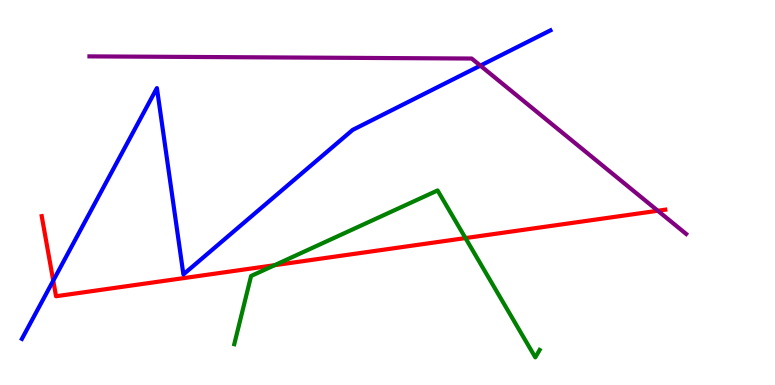[{'lines': ['blue', 'red'], 'intersections': [{'x': 0.687, 'y': 2.71}]}, {'lines': ['green', 'red'], 'intersections': [{'x': 3.54, 'y': 3.11}, {'x': 6.01, 'y': 3.82}]}, {'lines': ['purple', 'red'], 'intersections': [{'x': 8.49, 'y': 4.53}]}, {'lines': ['blue', 'green'], 'intersections': []}, {'lines': ['blue', 'purple'], 'intersections': [{'x': 6.2, 'y': 8.3}]}, {'lines': ['green', 'purple'], 'intersections': []}]